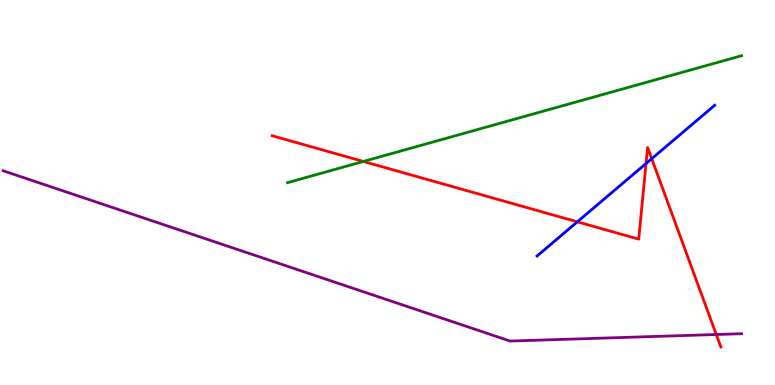[{'lines': ['blue', 'red'], 'intersections': [{'x': 7.45, 'y': 4.24}, {'x': 8.34, 'y': 5.75}, {'x': 8.41, 'y': 5.88}]}, {'lines': ['green', 'red'], 'intersections': [{'x': 4.69, 'y': 5.81}]}, {'lines': ['purple', 'red'], 'intersections': [{'x': 9.24, 'y': 1.31}]}, {'lines': ['blue', 'green'], 'intersections': []}, {'lines': ['blue', 'purple'], 'intersections': []}, {'lines': ['green', 'purple'], 'intersections': []}]